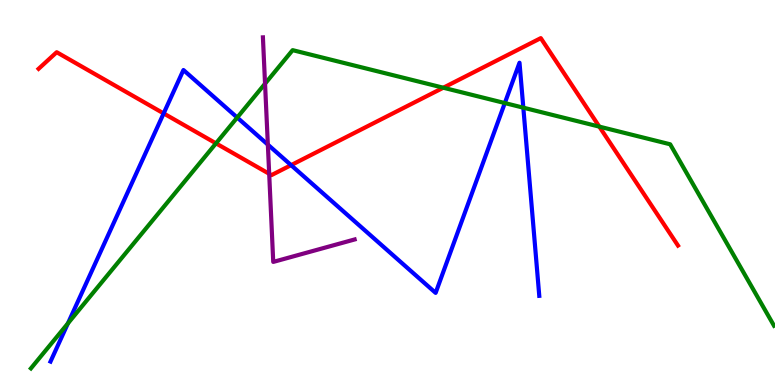[{'lines': ['blue', 'red'], 'intersections': [{'x': 2.11, 'y': 7.05}, {'x': 3.76, 'y': 5.71}]}, {'lines': ['green', 'red'], 'intersections': [{'x': 2.79, 'y': 6.28}, {'x': 5.72, 'y': 7.72}, {'x': 7.73, 'y': 6.71}]}, {'lines': ['purple', 'red'], 'intersections': [{'x': 3.47, 'y': 5.49}]}, {'lines': ['blue', 'green'], 'intersections': [{'x': 0.876, 'y': 1.6}, {'x': 3.06, 'y': 6.95}, {'x': 6.51, 'y': 7.32}, {'x': 6.75, 'y': 7.2}]}, {'lines': ['blue', 'purple'], 'intersections': [{'x': 3.46, 'y': 6.24}]}, {'lines': ['green', 'purple'], 'intersections': [{'x': 3.42, 'y': 7.83}]}]